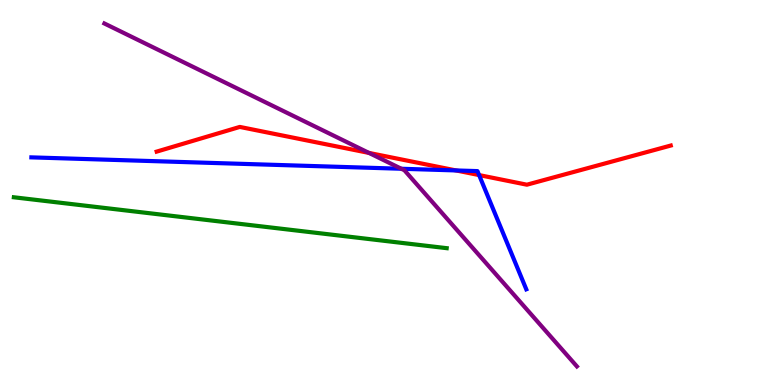[{'lines': ['blue', 'red'], 'intersections': [{'x': 5.88, 'y': 5.57}, {'x': 6.18, 'y': 5.45}]}, {'lines': ['green', 'red'], 'intersections': []}, {'lines': ['purple', 'red'], 'intersections': [{'x': 4.76, 'y': 6.03}]}, {'lines': ['blue', 'green'], 'intersections': []}, {'lines': ['blue', 'purple'], 'intersections': [{'x': 5.18, 'y': 5.62}]}, {'lines': ['green', 'purple'], 'intersections': []}]